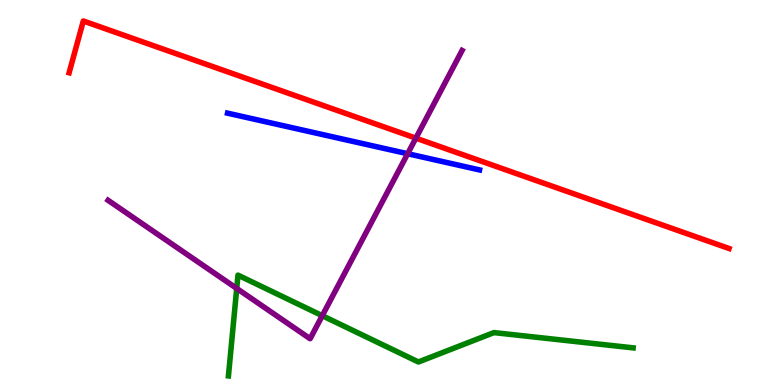[{'lines': ['blue', 'red'], 'intersections': []}, {'lines': ['green', 'red'], 'intersections': []}, {'lines': ['purple', 'red'], 'intersections': [{'x': 5.37, 'y': 6.41}]}, {'lines': ['blue', 'green'], 'intersections': []}, {'lines': ['blue', 'purple'], 'intersections': [{'x': 5.26, 'y': 6.01}]}, {'lines': ['green', 'purple'], 'intersections': [{'x': 3.05, 'y': 2.51}, {'x': 4.16, 'y': 1.8}]}]